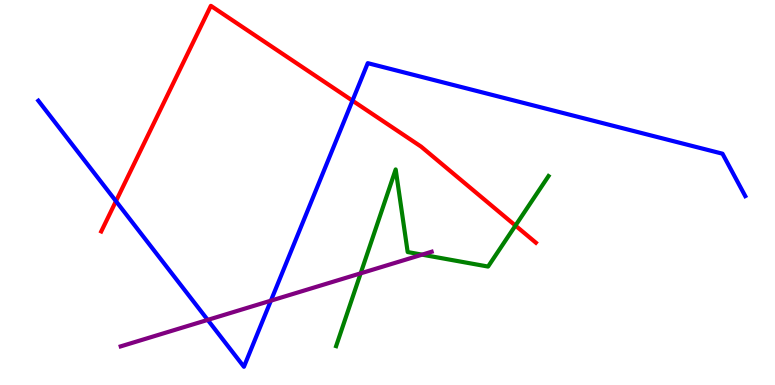[{'lines': ['blue', 'red'], 'intersections': [{'x': 1.5, 'y': 4.78}, {'x': 4.55, 'y': 7.39}]}, {'lines': ['green', 'red'], 'intersections': [{'x': 6.65, 'y': 4.14}]}, {'lines': ['purple', 'red'], 'intersections': []}, {'lines': ['blue', 'green'], 'intersections': []}, {'lines': ['blue', 'purple'], 'intersections': [{'x': 2.68, 'y': 1.69}, {'x': 3.5, 'y': 2.19}]}, {'lines': ['green', 'purple'], 'intersections': [{'x': 4.65, 'y': 2.9}, {'x': 5.45, 'y': 3.39}]}]